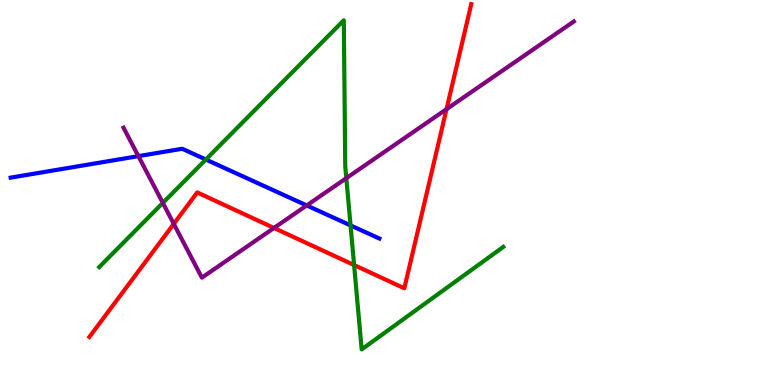[{'lines': ['blue', 'red'], 'intersections': []}, {'lines': ['green', 'red'], 'intersections': [{'x': 4.57, 'y': 3.12}]}, {'lines': ['purple', 'red'], 'intersections': [{'x': 2.24, 'y': 4.19}, {'x': 3.54, 'y': 4.08}, {'x': 5.76, 'y': 7.16}]}, {'lines': ['blue', 'green'], 'intersections': [{'x': 2.66, 'y': 5.86}, {'x': 4.52, 'y': 4.15}]}, {'lines': ['blue', 'purple'], 'intersections': [{'x': 1.79, 'y': 5.94}, {'x': 3.96, 'y': 4.66}]}, {'lines': ['green', 'purple'], 'intersections': [{'x': 2.1, 'y': 4.73}, {'x': 4.47, 'y': 5.37}]}]